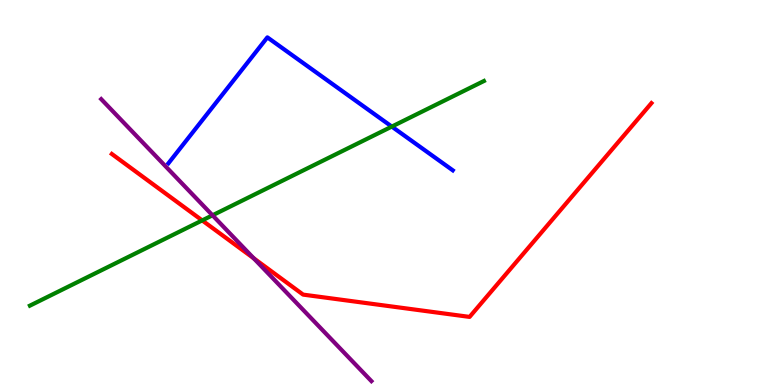[{'lines': ['blue', 'red'], 'intersections': []}, {'lines': ['green', 'red'], 'intersections': [{'x': 2.61, 'y': 4.28}]}, {'lines': ['purple', 'red'], 'intersections': [{'x': 3.27, 'y': 3.29}]}, {'lines': ['blue', 'green'], 'intersections': [{'x': 5.06, 'y': 6.71}]}, {'lines': ['blue', 'purple'], 'intersections': []}, {'lines': ['green', 'purple'], 'intersections': [{'x': 2.74, 'y': 4.41}]}]